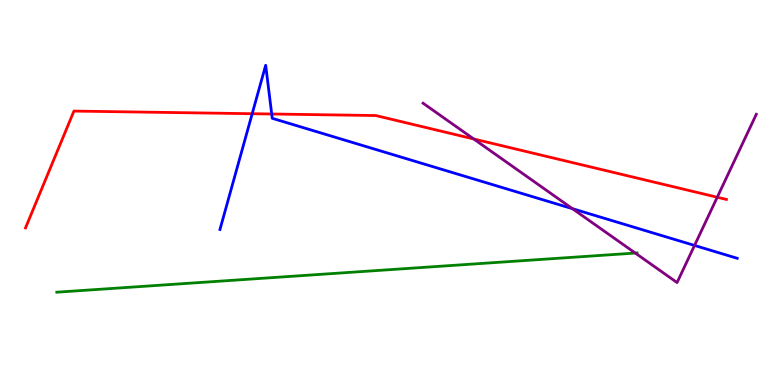[{'lines': ['blue', 'red'], 'intersections': [{'x': 3.25, 'y': 7.05}, {'x': 3.51, 'y': 7.04}]}, {'lines': ['green', 'red'], 'intersections': []}, {'lines': ['purple', 'red'], 'intersections': [{'x': 6.11, 'y': 6.39}, {'x': 9.25, 'y': 4.88}]}, {'lines': ['blue', 'green'], 'intersections': []}, {'lines': ['blue', 'purple'], 'intersections': [{'x': 7.39, 'y': 4.58}, {'x': 8.96, 'y': 3.62}]}, {'lines': ['green', 'purple'], 'intersections': [{'x': 8.2, 'y': 3.43}]}]